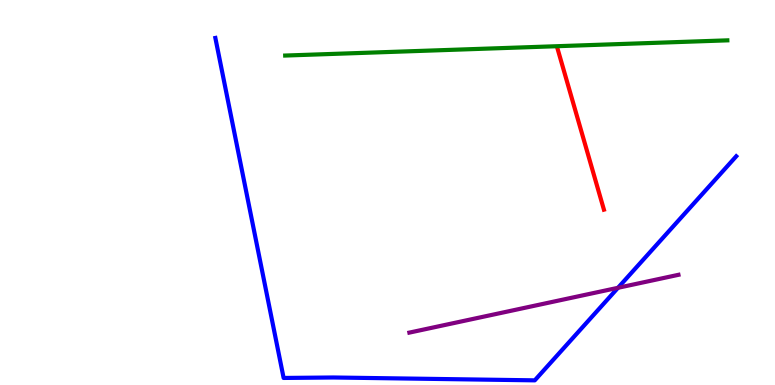[{'lines': ['blue', 'red'], 'intersections': []}, {'lines': ['green', 'red'], 'intersections': []}, {'lines': ['purple', 'red'], 'intersections': []}, {'lines': ['blue', 'green'], 'intersections': []}, {'lines': ['blue', 'purple'], 'intersections': [{'x': 7.97, 'y': 2.52}]}, {'lines': ['green', 'purple'], 'intersections': []}]